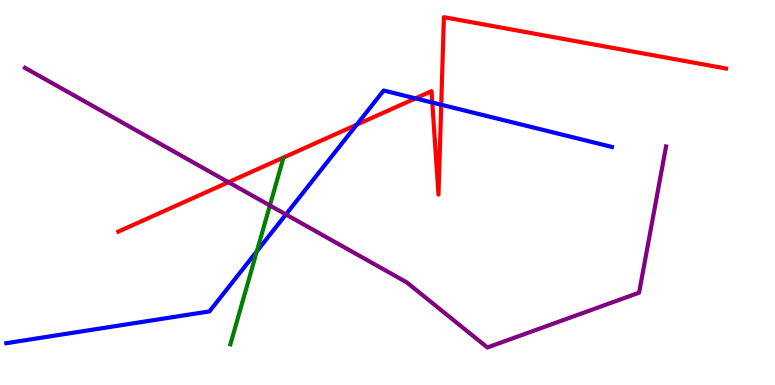[{'lines': ['blue', 'red'], 'intersections': [{'x': 4.6, 'y': 6.76}, {'x': 5.36, 'y': 7.45}, {'x': 5.58, 'y': 7.34}, {'x': 5.69, 'y': 7.28}]}, {'lines': ['green', 'red'], 'intersections': []}, {'lines': ['purple', 'red'], 'intersections': [{'x': 2.95, 'y': 5.27}]}, {'lines': ['blue', 'green'], 'intersections': [{'x': 3.31, 'y': 3.47}]}, {'lines': ['blue', 'purple'], 'intersections': [{'x': 3.69, 'y': 4.43}]}, {'lines': ['green', 'purple'], 'intersections': [{'x': 3.48, 'y': 4.66}]}]